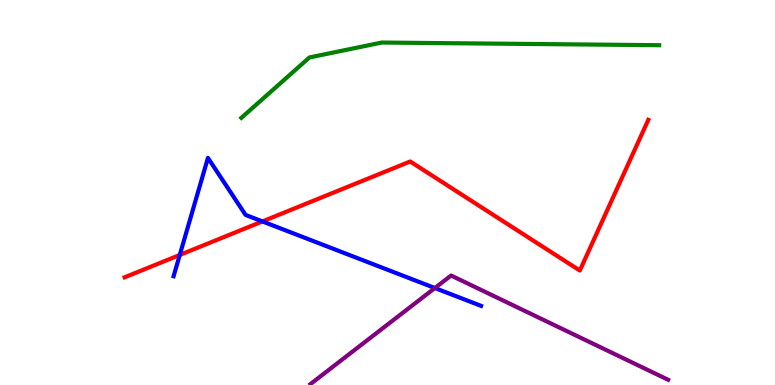[{'lines': ['blue', 'red'], 'intersections': [{'x': 2.32, 'y': 3.38}, {'x': 3.39, 'y': 4.25}]}, {'lines': ['green', 'red'], 'intersections': []}, {'lines': ['purple', 'red'], 'intersections': []}, {'lines': ['blue', 'green'], 'intersections': []}, {'lines': ['blue', 'purple'], 'intersections': [{'x': 5.61, 'y': 2.52}]}, {'lines': ['green', 'purple'], 'intersections': []}]